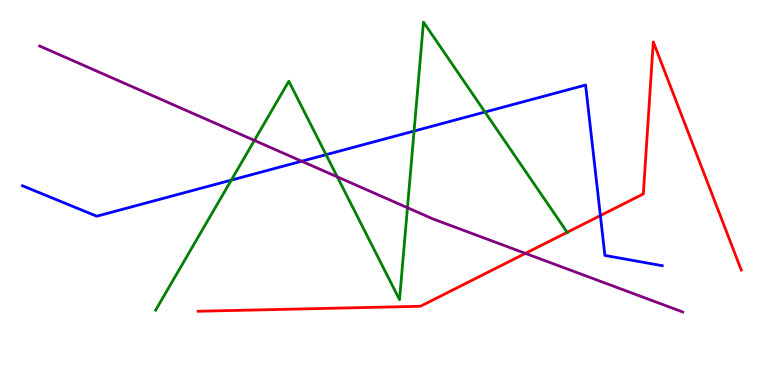[{'lines': ['blue', 'red'], 'intersections': [{'x': 7.75, 'y': 4.4}]}, {'lines': ['green', 'red'], 'intersections': [{'x': 7.32, 'y': 3.97}]}, {'lines': ['purple', 'red'], 'intersections': [{'x': 6.78, 'y': 3.42}]}, {'lines': ['blue', 'green'], 'intersections': [{'x': 2.98, 'y': 5.32}, {'x': 4.21, 'y': 5.98}, {'x': 5.34, 'y': 6.6}, {'x': 6.26, 'y': 7.09}]}, {'lines': ['blue', 'purple'], 'intersections': [{'x': 3.89, 'y': 5.81}]}, {'lines': ['green', 'purple'], 'intersections': [{'x': 3.28, 'y': 6.35}, {'x': 4.35, 'y': 5.41}, {'x': 5.26, 'y': 4.6}]}]